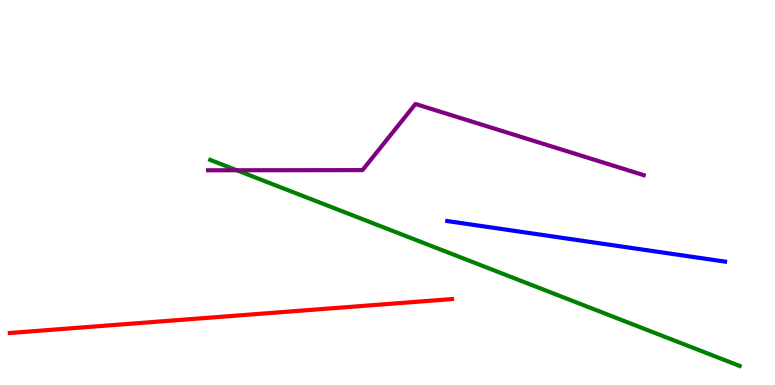[{'lines': ['blue', 'red'], 'intersections': []}, {'lines': ['green', 'red'], 'intersections': []}, {'lines': ['purple', 'red'], 'intersections': []}, {'lines': ['blue', 'green'], 'intersections': []}, {'lines': ['blue', 'purple'], 'intersections': []}, {'lines': ['green', 'purple'], 'intersections': [{'x': 3.06, 'y': 5.58}]}]